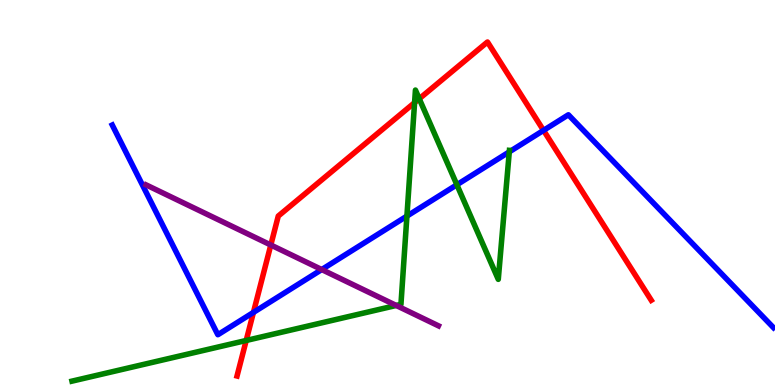[{'lines': ['blue', 'red'], 'intersections': [{'x': 3.27, 'y': 1.89}, {'x': 7.01, 'y': 6.61}]}, {'lines': ['green', 'red'], 'intersections': [{'x': 3.18, 'y': 1.16}, {'x': 5.35, 'y': 7.33}, {'x': 5.41, 'y': 7.43}]}, {'lines': ['purple', 'red'], 'intersections': [{'x': 3.49, 'y': 3.64}]}, {'lines': ['blue', 'green'], 'intersections': [{'x': 5.25, 'y': 4.39}, {'x': 5.9, 'y': 5.2}, {'x': 6.57, 'y': 6.06}]}, {'lines': ['blue', 'purple'], 'intersections': [{'x': 4.15, 'y': 3.0}]}, {'lines': ['green', 'purple'], 'intersections': [{'x': 5.11, 'y': 2.07}]}]